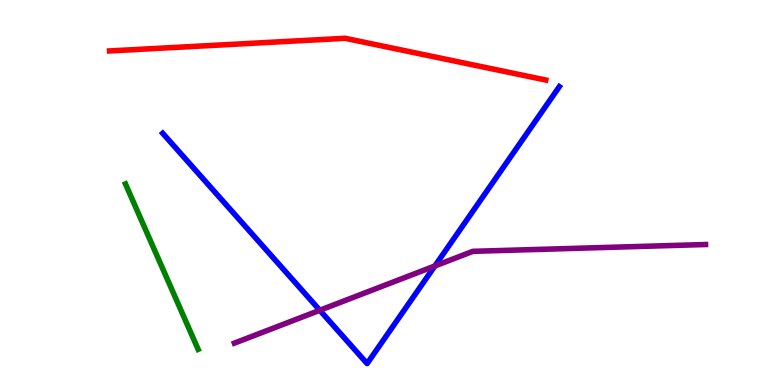[{'lines': ['blue', 'red'], 'intersections': []}, {'lines': ['green', 'red'], 'intersections': []}, {'lines': ['purple', 'red'], 'intersections': []}, {'lines': ['blue', 'green'], 'intersections': []}, {'lines': ['blue', 'purple'], 'intersections': [{'x': 4.13, 'y': 1.94}, {'x': 5.61, 'y': 3.09}]}, {'lines': ['green', 'purple'], 'intersections': []}]